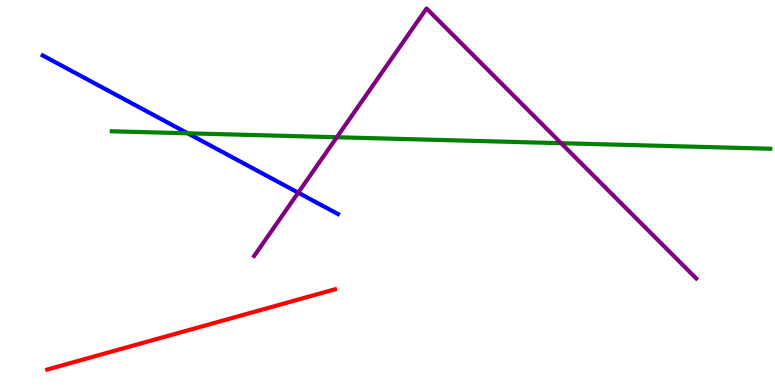[{'lines': ['blue', 'red'], 'intersections': []}, {'lines': ['green', 'red'], 'intersections': []}, {'lines': ['purple', 'red'], 'intersections': []}, {'lines': ['blue', 'green'], 'intersections': [{'x': 2.42, 'y': 6.54}]}, {'lines': ['blue', 'purple'], 'intersections': [{'x': 3.85, 'y': 5.0}]}, {'lines': ['green', 'purple'], 'intersections': [{'x': 4.35, 'y': 6.44}, {'x': 7.24, 'y': 6.28}]}]